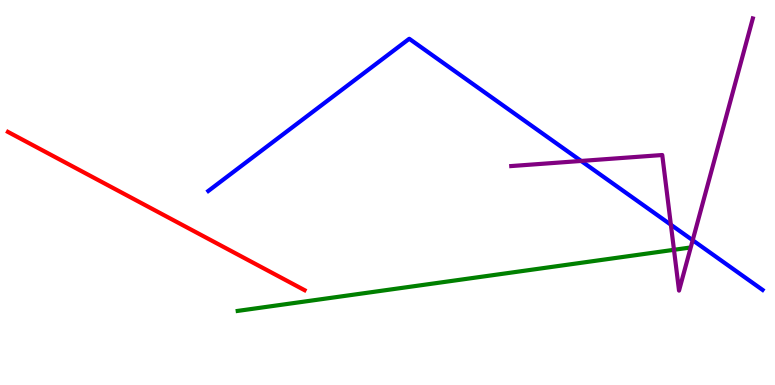[{'lines': ['blue', 'red'], 'intersections': []}, {'lines': ['green', 'red'], 'intersections': []}, {'lines': ['purple', 'red'], 'intersections': []}, {'lines': ['blue', 'green'], 'intersections': []}, {'lines': ['blue', 'purple'], 'intersections': [{'x': 7.5, 'y': 5.82}, {'x': 8.66, 'y': 4.16}, {'x': 8.94, 'y': 3.76}]}, {'lines': ['green', 'purple'], 'intersections': [{'x': 8.7, 'y': 3.51}]}]